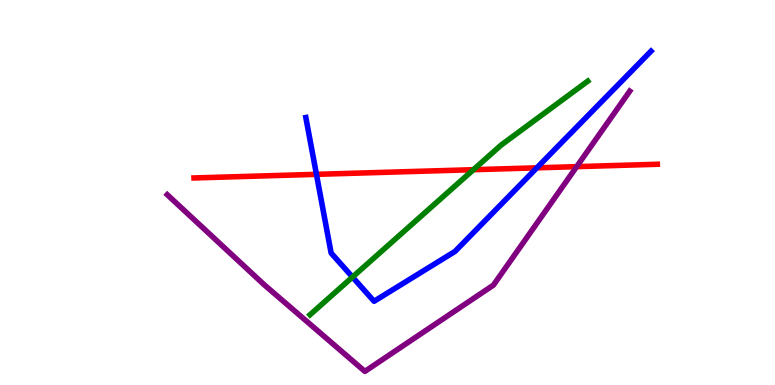[{'lines': ['blue', 'red'], 'intersections': [{'x': 4.08, 'y': 5.47}, {'x': 6.93, 'y': 5.64}]}, {'lines': ['green', 'red'], 'intersections': [{'x': 6.11, 'y': 5.59}]}, {'lines': ['purple', 'red'], 'intersections': [{'x': 7.44, 'y': 5.67}]}, {'lines': ['blue', 'green'], 'intersections': [{'x': 4.55, 'y': 2.8}]}, {'lines': ['blue', 'purple'], 'intersections': []}, {'lines': ['green', 'purple'], 'intersections': []}]